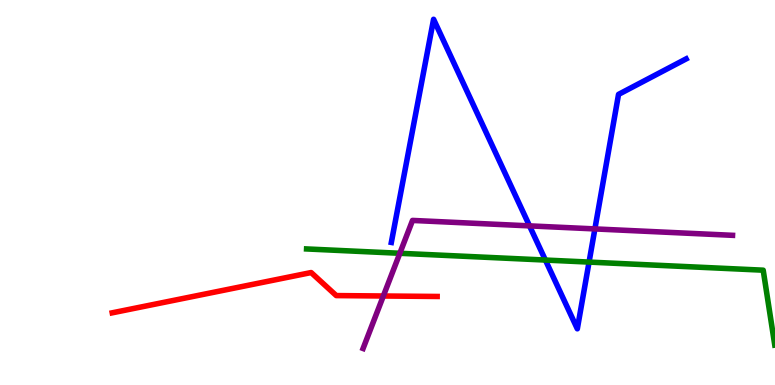[{'lines': ['blue', 'red'], 'intersections': []}, {'lines': ['green', 'red'], 'intersections': []}, {'lines': ['purple', 'red'], 'intersections': [{'x': 4.95, 'y': 2.31}]}, {'lines': ['blue', 'green'], 'intersections': [{'x': 7.04, 'y': 3.25}, {'x': 7.6, 'y': 3.19}]}, {'lines': ['blue', 'purple'], 'intersections': [{'x': 6.83, 'y': 4.13}, {'x': 7.68, 'y': 4.05}]}, {'lines': ['green', 'purple'], 'intersections': [{'x': 5.16, 'y': 3.42}]}]